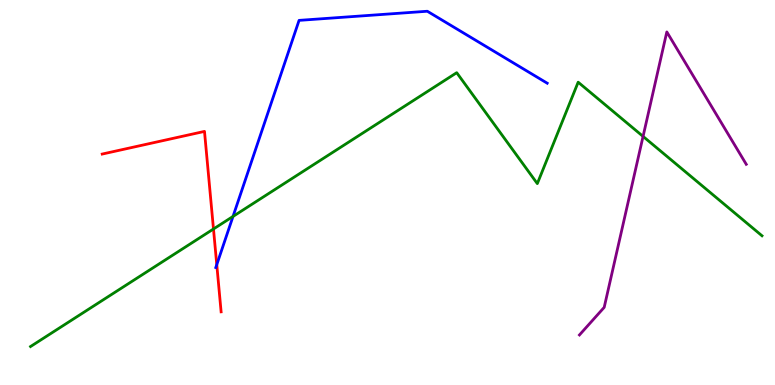[{'lines': ['blue', 'red'], 'intersections': [{'x': 2.8, 'y': 3.13}]}, {'lines': ['green', 'red'], 'intersections': [{'x': 2.75, 'y': 4.05}]}, {'lines': ['purple', 'red'], 'intersections': []}, {'lines': ['blue', 'green'], 'intersections': [{'x': 3.01, 'y': 4.38}]}, {'lines': ['blue', 'purple'], 'intersections': []}, {'lines': ['green', 'purple'], 'intersections': [{'x': 8.3, 'y': 6.46}]}]